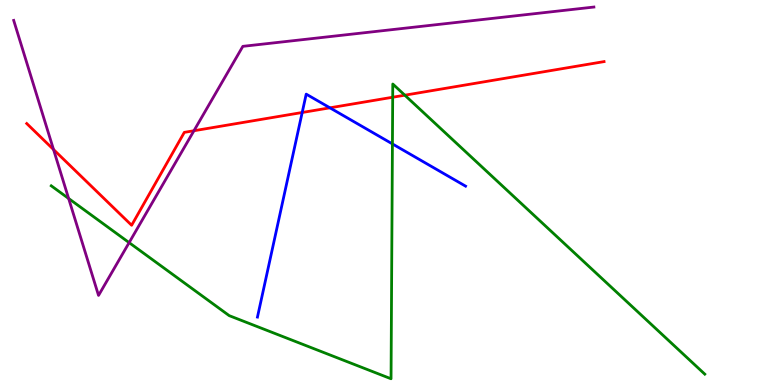[{'lines': ['blue', 'red'], 'intersections': [{'x': 3.9, 'y': 7.08}, {'x': 4.26, 'y': 7.2}]}, {'lines': ['green', 'red'], 'intersections': [{'x': 5.07, 'y': 7.47}, {'x': 5.22, 'y': 7.53}]}, {'lines': ['purple', 'red'], 'intersections': [{'x': 0.691, 'y': 6.12}, {'x': 2.5, 'y': 6.6}]}, {'lines': ['blue', 'green'], 'intersections': [{'x': 5.06, 'y': 6.26}]}, {'lines': ['blue', 'purple'], 'intersections': []}, {'lines': ['green', 'purple'], 'intersections': [{'x': 0.886, 'y': 4.84}, {'x': 1.67, 'y': 3.7}]}]